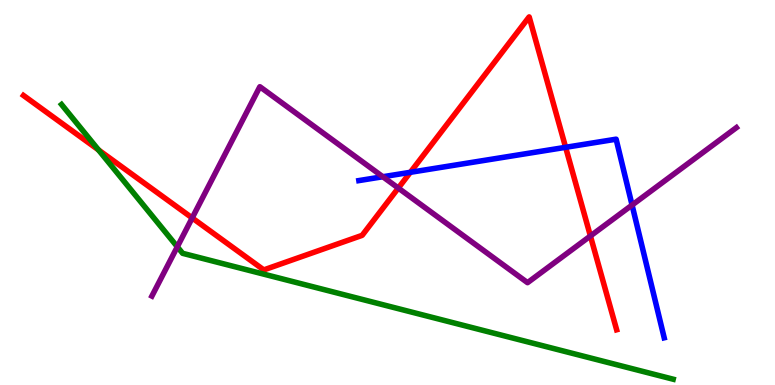[{'lines': ['blue', 'red'], 'intersections': [{'x': 5.29, 'y': 5.52}, {'x': 7.3, 'y': 6.17}]}, {'lines': ['green', 'red'], 'intersections': [{'x': 1.27, 'y': 6.11}]}, {'lines': ['purple', 'red'], 'intersections': [{'x': 2.48, 'y': 4.34}, {'x': 5.14, 'y': 5.12}, {'x': 7.62, 'y': 3.87}]}, {'lines': ['blue', 'green'], 'intersections': []}, {'lines': ['blue', 'purple'], 'intersections': [{'x': 4.94, 'y': 5.41}, {'x': 8.16, 'y': 4.67}]}, {'lines': ['green', 'purple'], 'intersections': [{'x': 2.29, 'y': 3.59}]}]